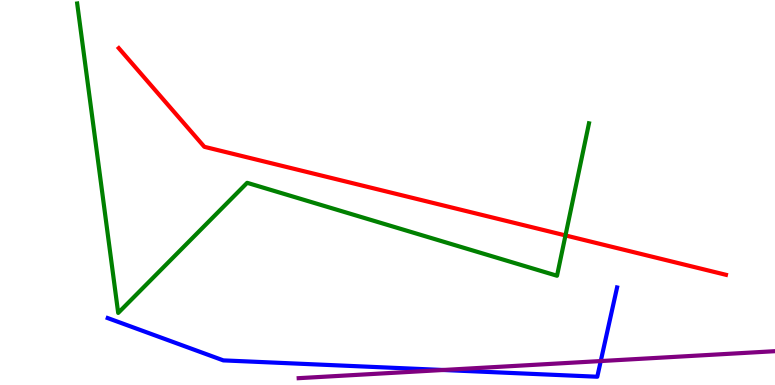[{'lines': ['blue', 'red'], 'intersections': []}, {'lines': ['green', 'red'], 'intersections': [{'x': 7.3, 'y': 3.88}]}, {'lines': ['purple', 'red'], 'intersections': []}, {'lines': ['blue', 'green'], 'intersections': []}, {'lines': ['blue', 'purple'], 'intersections': [{'x': 5.72, 'y': 0.39}, {'x': 7.75, 'y': 0.622}]}, {'lines': ['green', 'purple'], 'intersections': []}]